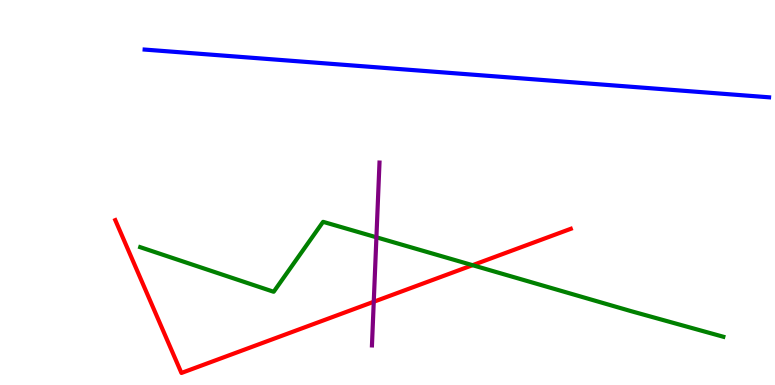[{'lines': ['blue', 'red'], 'intersections': []}, {'lines': ['green', 'red'], 'intersections': [{'x': 6.1, 'y': 3.11}]}, {'lines': ['purple', 'red'], 'intersections': [{'x': 4.82, 'y': 2.16}]}, {'lines': ['blue', 'green'], 'intersections': []}, {'lines': ['blue', 'purple'], 'intersections': []}, {'lines': ['green', 'purple'], 'intersections': [{'x': 4.86, 'y': 3.84}]}]